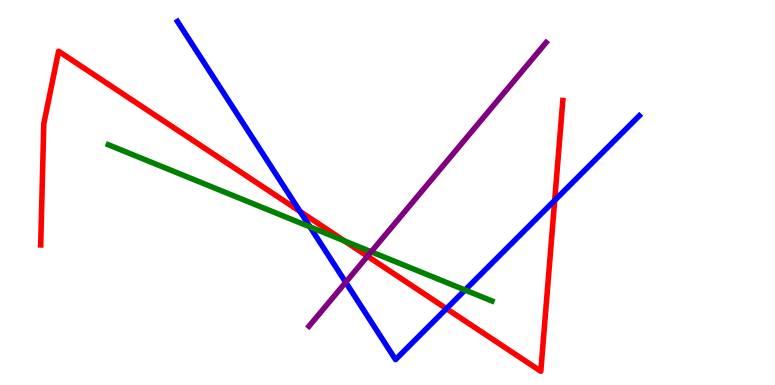[{'lines': ['blue', 'red'], 'intersections': [{'x': 3.87, 'y': 4.51}, {'x': 5.76, 'y': 1.98}, {'x': 7.16, 'y': 4.8}]}, {'lines': ['green', 'red'], 'intersections': [{'x': 4.44, 'y': 3.74}]}, {'lines': ['purple', 'red'], 'intersections': [{'x': 4.74, 'y': 3.34}]}, {'lines': ['blue', 'green'], 'intersections': [{'x': 4.0, 'y': 4.11}, {'x': 6.0, 'y': 2.47}]}, {'lines': ['blue', 'purple'], 'intersections': [{'x': 4.46, 'y': 2.67}]}, {'lines': ['green', 'purple'], 'intersections': [{'x': 4.79, 'y': 3.46}]}]